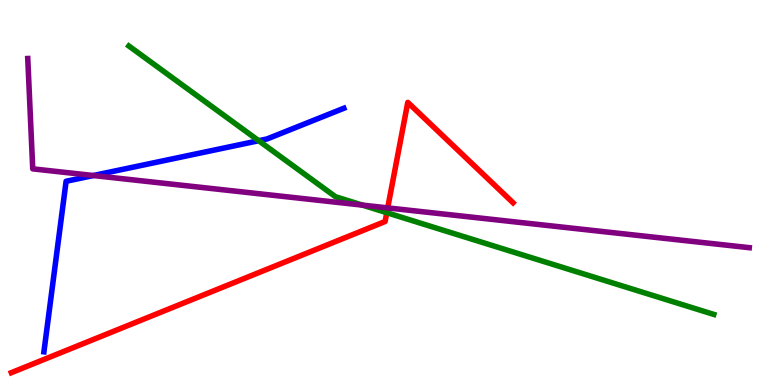[{'lines': ['blue', 'red'], 'intersections': []}, {'lines': ['green', 'red'], 'intersections': [{'x': 4.99, 'y': 4.48}]}, {'lines': ['purple', 'red'], 'intersections': [{'x': 5.0, 'y': 4.6}]}, {'lines': ['blue', 'green'], 'intersections': [{'x': 3.34, 'y': 6.35}]}, {'lines': ['blue', 'purple'], 'intersections': [{'x': 1.21, 'y': 5.44}]}, {'lines': ['green', 'purple'], 'intersections': [{'x': 4.68, 'y': 4.67}]}]